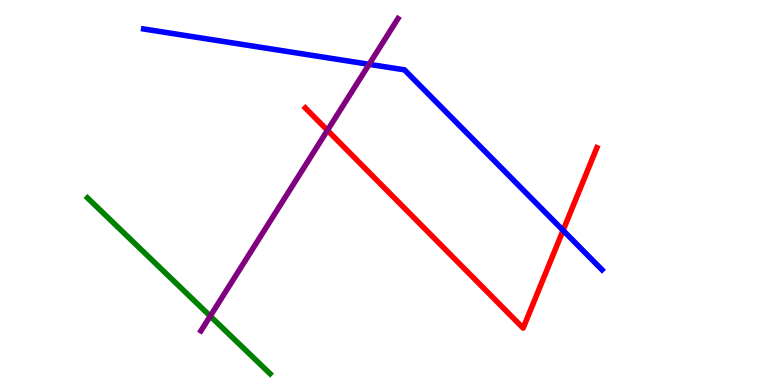[{'lines': ['blue', 'red'], 'intersections': [{'x': 7.27, 'y': 4.02}]}, {'lines': ['green', 'red'], 'intersections': []}, {'lines': ['purple', 'red'], 'intersections': [{'x': 4.23, 'y': 6.62}]}, {'lines': ['blue', 'green'], 'intersections': []}, {'lines': ['blue', 'purple'], 'intersections': [{'x': 4.76, 'y': 8.33}]}, {'lines': ['green', 'purple'], 'intersections': [{'x': 2.71, 'y': 1.79}]}]